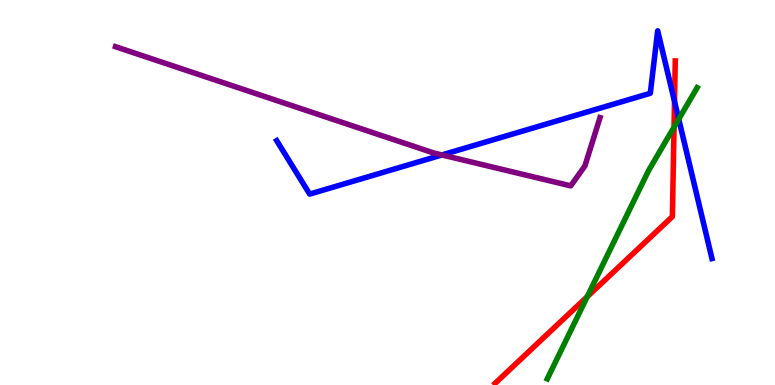[{'lines': ['blue', 'red'], 'intersections': [{'x': 8.7, 'y': 7.37}]}, {'lines': ['green', 'red'], 'intersections': [{'x': 7.58, 'y': 2.29}, {'x': 8.7, 'y': 6.7}]}, {'lines': ['purple', 'red'], 'intersections': []}, {'lines': ['blue', 'green'], 'intersections': [{'x': 8.76, 'y': 6.91}]}, {'lines': ['blue', 'purple'], 'intersections': [{'x': 5.7, 'y': 5.98}]}, {'lines': ['green', 'purple'], 'intersections': []}]